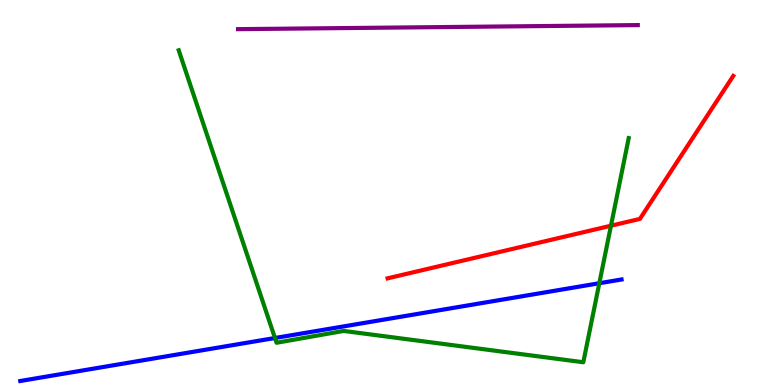[{'lines': ['blue', 'red'], 'intersections': []}, {'lines': ['green', 'red'], 'intersections': [{'x': 7.88, 'y': 4.14}]}, {'lines': ['purple', 'red'], 'intersections': []}, {'lines': ['blue', 'green'], 'intersections': [{'x': 3.55, 'y': 1.22}, {'x': 7.73, 'y': 2.64}]}, {'lines': ['blue', 'purple'], 'intersections': []}, {'lines': ['green', 'purple'], 'intersections': []}]